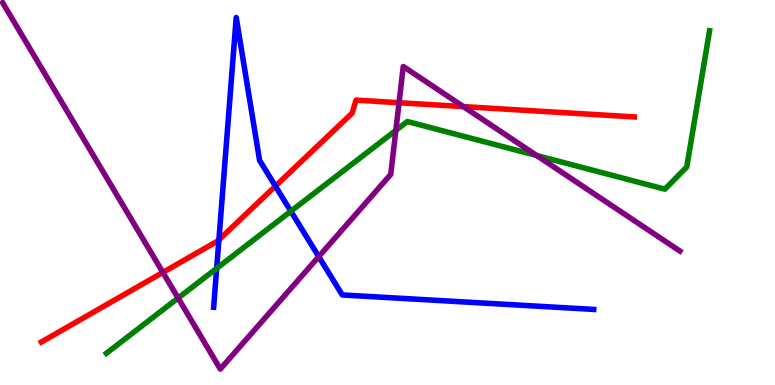[{'lines': ['blue', 'red'], 'intersections': [{'x': 2.82, 'y': 3.77}, {'x': 3.55, 'y': 5.17}]}, {'lines': ['green', 'red'], 'intersections': []}, {'lines': ['purple', 'red'], 'intersections': [{'x': 2.1, 'y': 2.92}, {'x': 5.15, 'y': 7.33}, {'x': 5.98, 'y': 7.23}]}, {'lines': ['blue', 'green'], 'intersections': [{'x': 2.8, 'y': 3.03}, {'x': 3.75, 'y': 4.51}]}, {'lines': ['blue', 'purple'], 'intersections': [{'x': 4.11, 'y': 3.33}]}, {'lines': ['green', 'purple'], 'intersections': [{'x': 2.3, 'y': 2.26}, {'x': 5.11, 'y': 6.61}, {'x': 6.92, 'y': 5.96}]}]